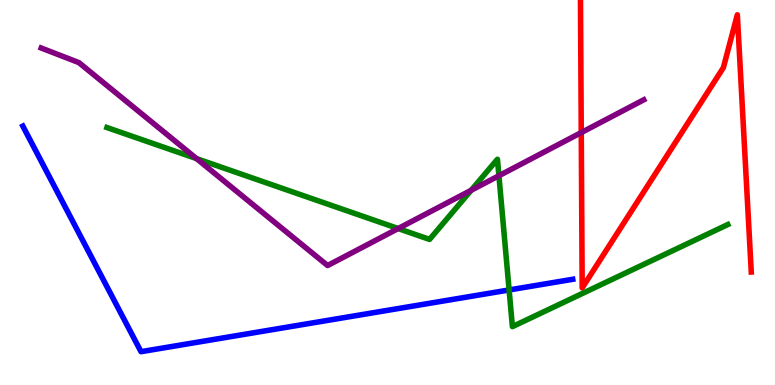[{'lines': ['blue', 'red'], 'intersections': []}, {'lines': ['green', 'red'], 'intersections': []}, {'lines': ['purple', 'red'], 'intersections': [{'x': 7.5, 'y': 6.56}]}, {'lines': ['blue', 'green'], 'intersections': [{'x': 6.57, 'y': 2.47}]}, {'lines': ['blue', 'purple'], 'intersections': []}, {'lines': ['green', 'purple'], 'intersections': [{'x': 2.54, 'y': 5.88}, {'x': 5.14, 'y': 4.06}, {'x': 6.08, 'y': 5.06}, {'x': 6.44, 'y': 5.44}]}]